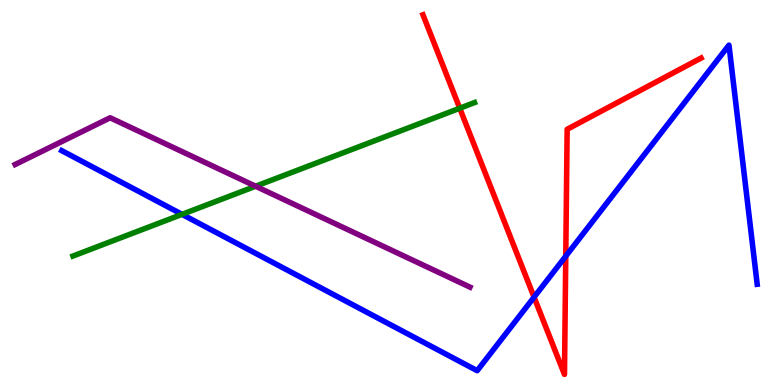[{'lines': ['blue', 'red'], 'intersections': [{'x': 6.89, 'y': 2.28}, {'x': 7.3, 'y': 3.35}]}, {'lines': ['green', 'red'], 'intersections': [{'x': 5.93, 'y': 7.19}]}, {'lines': ['purple', 'red'], 'intersections': []}, {'lines': ['blue', 'green'], 'intersections': [{'x': 2.35, 'y': 4.43}]}, {'lines': ['blue', 'purple'], 'intersections': []}, {'lines': ['green', 'purple'], 'intersections': [{'x': 3.3, 'y': 5.16}]}]